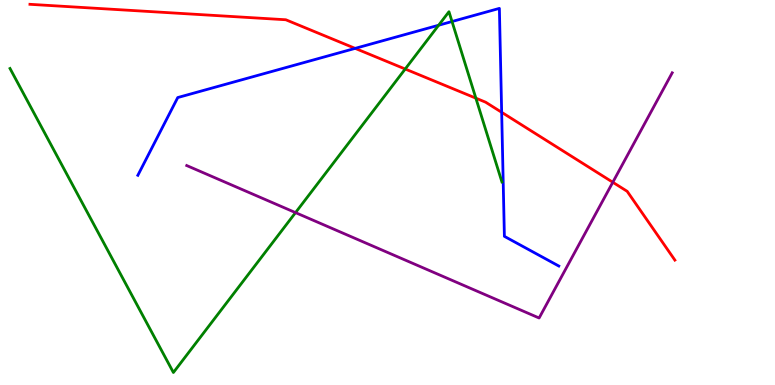[{'lines': ['blue', 'red'], 'intersections': [{'x': 4.58, 'y': 8.74}, {'x': 6.47, 'y': 7.08}]}, {'lines': ['green', 'red'], 'intersections': [{'x': 5.23, 'y': 8.21}, {'x': 6.14, 'y': 7.45}]}, {'lines': ['purple', 'red'], 'intersections': [{'x': 7.91, 'y': 5.27}]}, {'lines': ['blue', 'green'], 'intersections': [{'x': 5.66, 'y': 9.34}, {'x': 5.83, 'y': 9.44}]}, {'lines': ['blue', 'purple'], 'intersections': []}, {'lines': ['green', 'purple'], 'intersections': [{'x': 3.81, 'y': 4.48}]}]